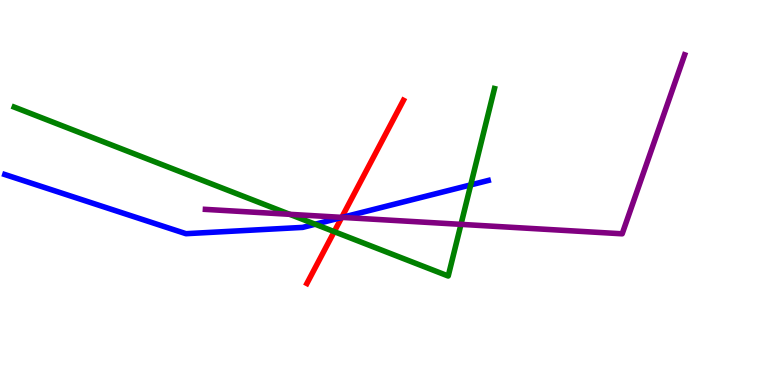[{'lines': ['blue', 'red'], 'intersections': [{'x': 4.41, 'y': 4.35}]}, {'lines': ['green', 'red'], 'intersections': [{'x': 4.31, 'y': 3.98}]}, {'lines': ['purple', 'red'], 'intersections': [{'x': 4.41, 'y': 4.35}]}, {'lines': ['blue', 'green'], 'intersections': [{'x': 4.07, 'y': 4.18}, {'x': 6.07, 'y': 5.2}]}, {'lines': ['blue', 'purple'], 'intersections': [{'x': 4.42, 'y': 4.35}]}, {'lines': ['green', 'purple'], 'intersections': [{'x': 3.74, 'y': 4.43}, {'x': 5.95, 'y': 4.17}]}]